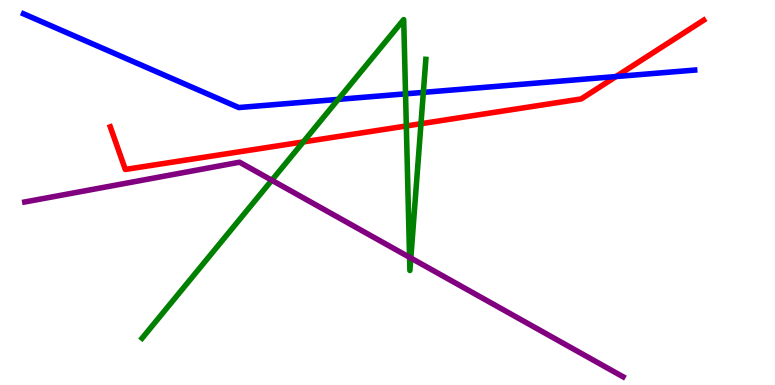[{'lines': ['blue', 'red'], 'intersections': [{'x': 7.95, 'y': 8.01}]}, {'lines': ['green', 'red'], 'intersections': [{'x': 3.91, 'y': 6.31}, {'x': 5.24, 'y': 6.73}, {'x': 5.43, 'y': 6.79}]}, {'lines': ['purple', 'red'], 'intersections': []}, {'lines': ['blue', 'green'], 'intersections': [{'x': 4.36, 'y': 7.42}, {'x': 5.23, 'y': 7.56}, {'x': 5.46, 'y': 7.6}]}, {'lines': ['blue', 'purple'], 'intersections': []}, {'lines': ['green', 'purple'], 'intersections': [{'x': 3.51, 'y': 5.32}, {'x': 5.28, 'y': 3.32}, {'x': 5.3, 'y': 3.3}]}]